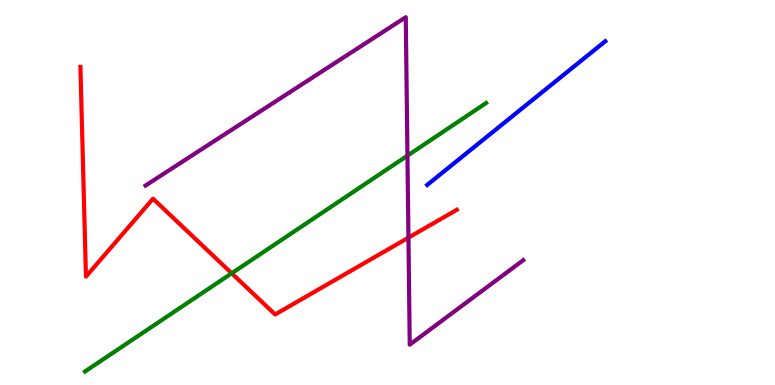[{'lines': ['blue', 'red'], 'intersections': []}, {'lines': ['green', 'red'], 'intersections': [{'x': 2.99, 'y': 2.9}]}, {'lines': ['purple', 'red'], 'intersections': [{'x': 5.27, 'y': 3.83}]}, {'lines': ['blue', 'green'], 'intersections': []}, {'lines': ['blue', 'purple'], 'intersections': []}, {'lines': ['green', 'purple'], 'intersections': [{'x': 5.26, 'y': 5.96}]}]